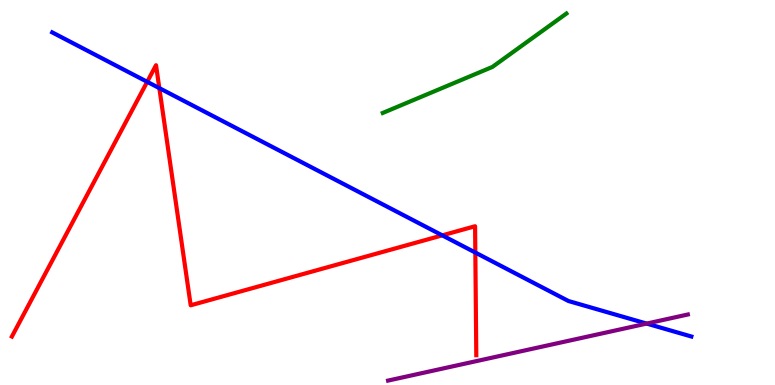[{'lines': ['blue', 'red'], 'intersections': [{'x': 1.9, 'y': 7.87}, {'x': 2.06, 'y': 7.71}, {'x': 5.71, 'y': 3.89}, {'x': 6.13, 'y': 3.44}]}, {'lines': ['green', 'red'], 'intersections': []}, {'lines': ['purple', 'red'], 'intersections': []}, {'lines': ['blue', 'green'], 'intersections': []}, {'lines': ['blue', 'purple'], 'intersections': [{'x': 8.34, 'y': 1.6}]}, {'lines': ['green', 'purple'], 'intersections': []}]